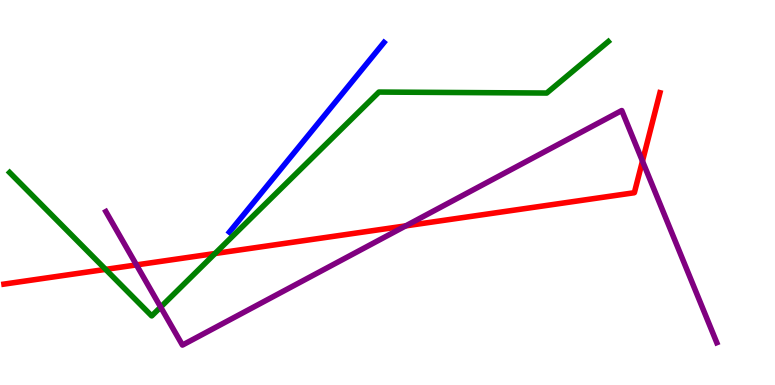[{'lines': ['blue', 'red'], 'intersections': []}, {'lines': ['green', 'red'], 'intersections': [{'x': 1.36, 'y': 3.0}, {'x': 2.77, 'y': 3.42}]}, {'lines': ['purple', 'red'], 'intersections': [{'x': 1.76, 'y': 3.12}, {'x': 5.24, 'y': 4.13}, {'x': 8.29, 'y': 5.82}]}, {'lines': ['blue', 'green'], 'intersections': []}, {'lines': ['blue', 'purple'], 'intersections': []}, {'lines': ['green', 'purple'], 'intersections': [{'x': 2.07, 'y': 2.02}]}]